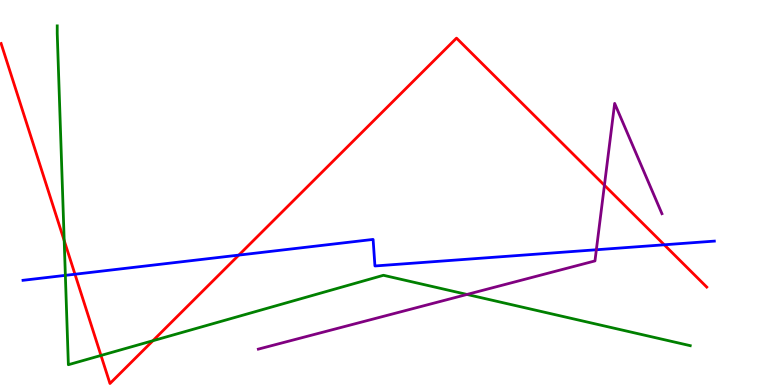[{'lines': ['blue', 'red'], 'intersections': [{'x': 0.967, 'y': 2.88}, {'x': 3.08, 'y': 3.37}, {'x': 8.57, 'y': 3.64}]}, {'lines': ['green', 'red'], 'intersections': [{'x': 0.828, 'y': 3.75}, {'x': 1.3, 'y': 0.767}, {'x': 1.97, 'y': 1.15}]}, {'lines': ['purple', 'red'], 'intersections': [{'x': 7.8, 'y': 5.19}]}, {'lines': ['blue', 'green'], 'intersections': [{'x': 0.843, 'y': 2.85}]}, {'lines': ['blue', 'purple'], 'intersections': [{'x': 7.69, 'y': 3.51}]}, {'lines': ['green', 'purple'], 'intersections': [{'x': 6.03, 'y': 2.35}]}]